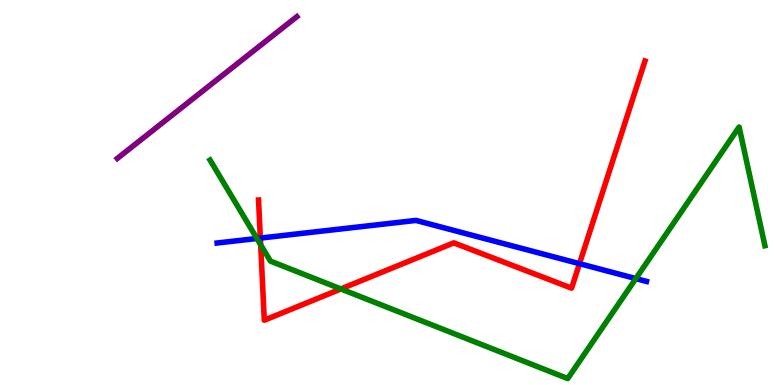[{'lines': ['blue', 'red'], 'intersections': [{'x': 3.36, 'y': 3.82}, {'x': 7.48, 'y': 3.15}]}, {'lines': ['green', 'red'], 'intersections': [{'x': 3.36, 'y': 3.64}, {'x': 4.4, 'y': 2.49}]}, {'lines': ['purple', 'red'], 'intersections': []}, {'lines': ['blue', 'green'], 'intersections': [{'x': 3.32, 'y': 3.81}, {'x': 8.2, 'y': 2.76}]}, {'lines': ['blue', 'purple'], 'intersections': []}, {'lines': ['green', 'purple'], 'intersections': []}]